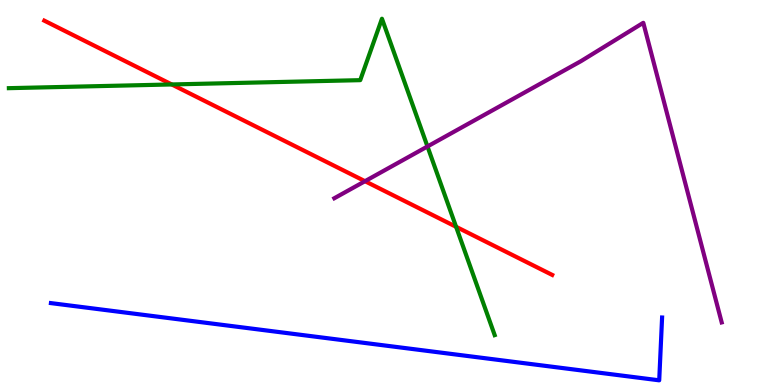[{'lines': ['blue', 'red'], 'intersections': []}, {'lines': ['green', 'red'], 'intersections': [{'x': 2.22, 'y': 7.81}, {'x': 5.89, 'y': 4.11}]}, {'lines': ['purple', 'red'], 'intersections': [{'x': 4.71, 'y': 5.29}]}, {'lines': ['blue', 'green'], 'intersections': []}, {'lines': ['blue', 'purple'], 'intersections': []}, {'lines': ['green', 'purple'], 'intersections': [{'x': 5.52, 'y': 6.2}]}]